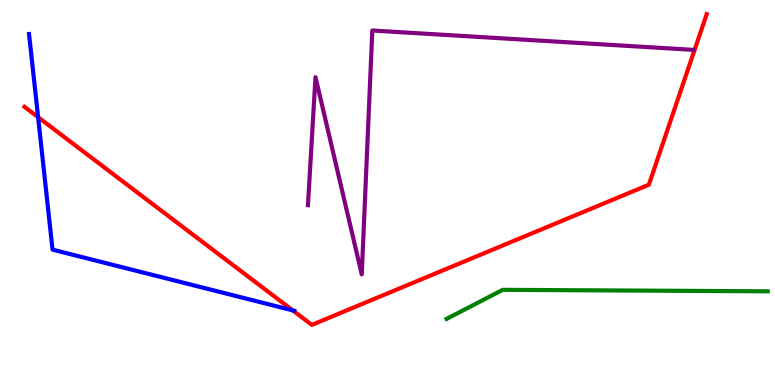[{'lines': ['blue', 'red'], 'intersections': [{'x': 0.492, 'y': 6.96}, {'x': 3.78, 'y': 1.94}]}, {'lines': ['green', 'red'], 'intersections': []}, {'lines': ['purple', 'red'], 'intersections': []}, {'lines': ['blue', 'green'], 'intersections': []}, {'lines': ['blue', 'purple'], 'intersections': []}, {'lines': ['green', 'purple'], 'intersections': []}]